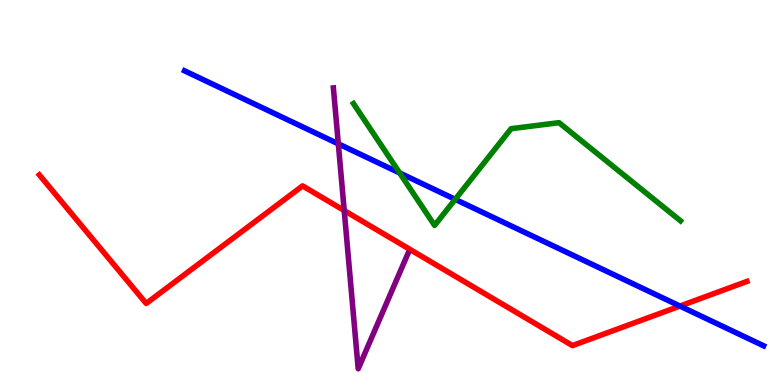[{'lines': ['blue', 'red'], 'intersections': [{'x': 8.77, 'y': 2.05}]}, {'lines': ['green', 'red'], 'intersections': []}, {'lines': ['purple', 'red'], 'intersections': [{'x': 4.44, 'y': 4.53}]}, {'lines': ['blue', 'green'], 'intersections': [{'x': 5.16, 'y': 5.51}, {'x': 5.87, 'y': 4.82}]}, {'lines': ['blue', 'purple'], 'intersections': [{'x': 4.37, 'y': 6.26}]}, {'lines': ['green', 'purple'], 'intersections': []}]